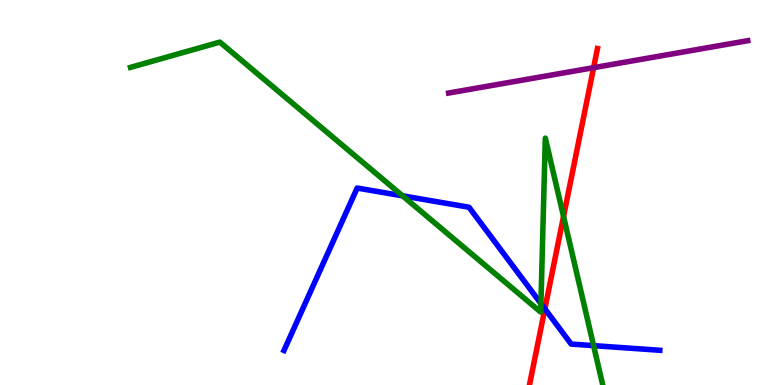[{'lines': ['blue', 'red'], 'intersections': [{'x': 7.03, 'y': 1.98}]}, {'lines': ['green', 'red'], 'intersections': [{'x': 7.27, 'y': 4.38}]}, {'lines': ['purple', 'red'], 'intersections': [{'x': 7.66, 'y': 8.24}]}, {'lines': ['blue', 'green'], 'intersections': [{'x': 5.19, 'y': 4.91}, {'x': 6.98, 'y': 2.12}, {'x': 7.66, 'y': 1.02}]}, {'lines': ['blue', 'purple'], 'intersections': []}, {'lines': ['green', 'purple'], 'intersections': []}]